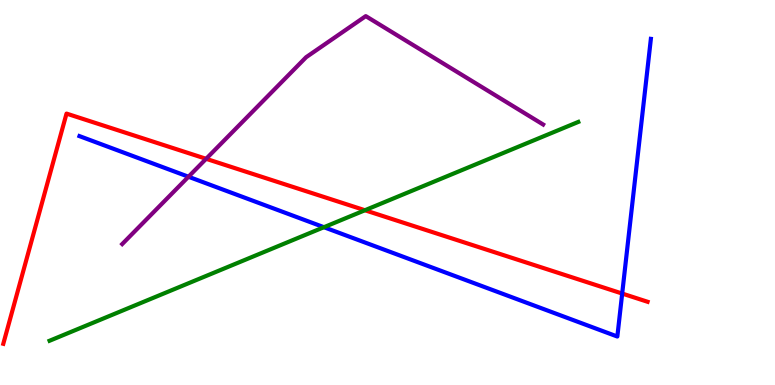[{'lines': ['blue', 'red'], 'intersections': [{'x': 8.03, 'y': 2.38}]}, {'lines': ['green', 'red'], 'intersections': [{'x': 4.71, 'y': 4.54}]}, {'lines': ['purple', 'red'], 'intersections': [{'x': 2.66, 'y': 5.88}]}, {'lines': ['blue', 'green'], 'intersections': [{'x': 4.18, 'y': 4.1}]}, {'lines': ['blue', 'purple'], 'intersections': [{'x': 2.43, 'y': 5.41}]}, {'lines': ['green', 'purple'], 'intersections': []}]